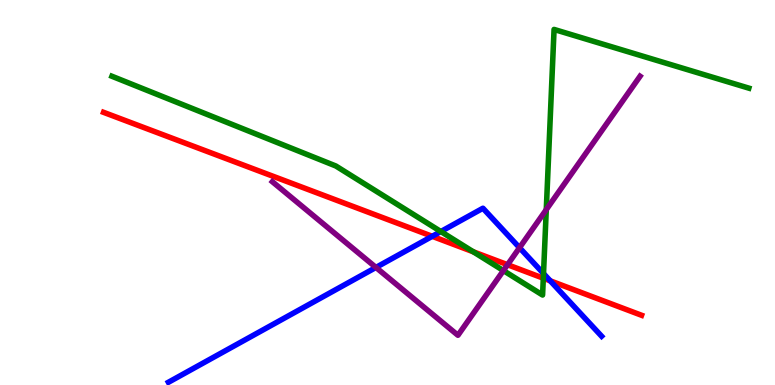[{'lines': ['blue', 'red'], 'intersections': [{'x': 5.58, 'y': 3.86}, {'x': 7.1, 'y': 2.71}]}, {'lines': ['green', 'red'], 'intersections': [{'x': 6.11, 'y': 3.46}, {'x': 7.01, 'y': 2.77}]}, {'lines': ['purple', 'red'], 'intersections': [{'x': 6.55, 'y': 3.12}]}, {'lines': ['blue', 'green'], 'intersections': [{'x': 5.69, 'y': 3.99}, {'x': 7.01, 'y': 2.89}]}, {'lines': ['blue', 'purple'], 'intersections': [{'x': 4.85, 'y': 3.05}, {'x': 6.7, 'y': 3.57}]}, {'lines': ['green', 'purple'], 'intersections': [{'x': 6.5, 'y': 2.97}, {'x': 7.05, 'y': 4.56}]}]